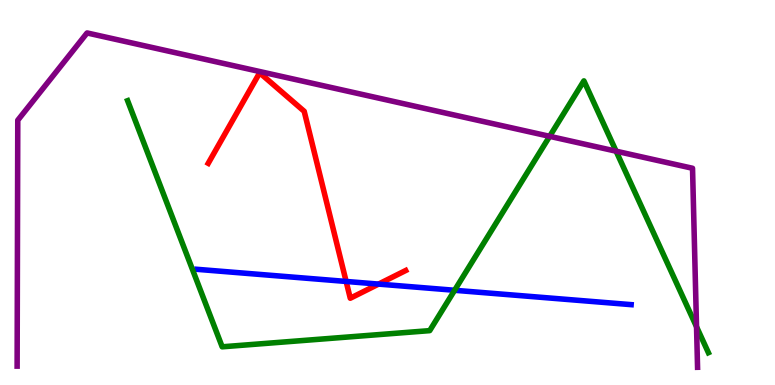[{'lines': ['blue', 'red'], 'intersections': [{'x': 4.47, 'y': 2.69}, {'x': 4.88, 'y': 2.62}]}, {'lines': ['green', 'red'], 'intersections': []}, {'lines': ['purple', 'red'], 'intersections': []}, {'lines': ['blue', 'green'], 'intersections': [{'x': 5.87, 'y': 2.46}]}, {'lines': ['blue', 'purple'], 'intersections': []}, {'lines': ['green', 'purple'], 'intersections': [{'x': 7.09, 'y': 6.46}, {'x': 7.95, 'y': 6.07}, {'x': 8.99, 'y': 1.51}]}]